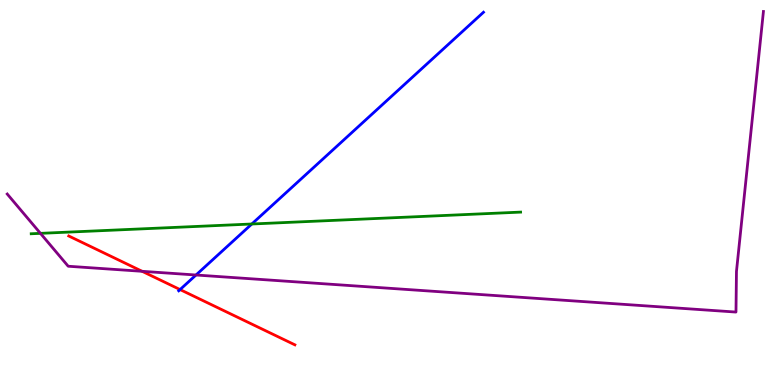[{'lines': ['blue', 'red'], 'intersections': [{'x': 2.32, 'y': 2.48}]}, {'lines': ['green', 'red'], 'intersections': []}, {'lines': ['purple', 'red'], 'intersections': [{'x': 1.83, 'y': 2.95}]}, {'lines': ['blue', 'green'], 'intersections': [{'x': 3.25, 'y': 4.18}]}, {'lines': ['blue', 'purple'], 'intersections': [{'x': 2.53, 'y': 2.86}]}, {'lines': ['green', 'purple'], 'intersections': [{'x': 0.522, 'y': 3.94}]}]